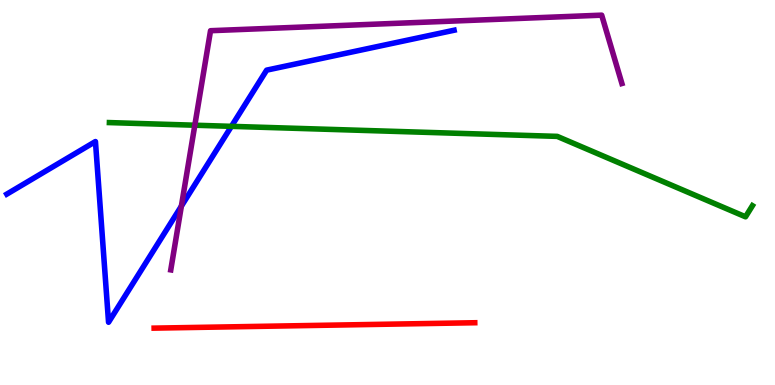[{'lines': ['blue', 'red'], 'intersections': []}, {'lines': ['green', 'red'], 'intersections': []}, {'lines': ['purple', 'red'], 'intersections': []}, {'lines': ['blue', 'green'], 'intersections': [{'x': 2.99, 'y': 6.72}]}, {'lines': ['blue', 'purple'], 'intersections': [{'x': 2.34, 'y': 4.65}]}, {'lines': ['green', 'purple'], 'intersections': [{'x': 2.51, 'y': 6.75}]}]